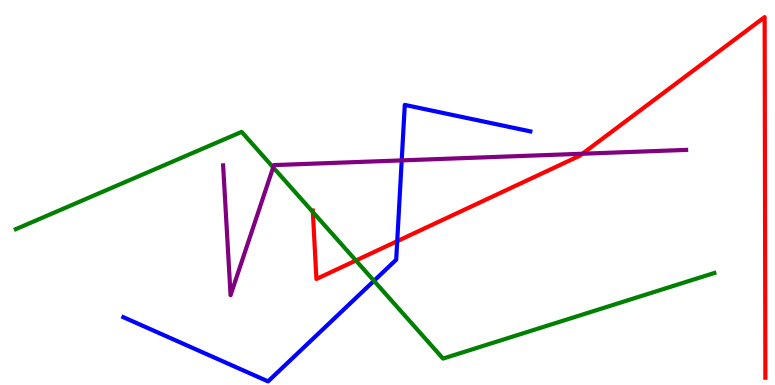[{'lines': ['blue', 'red'], 'intersections': [{'x': 5.13, 'y': 3.74}]}, {'lines': ['green', 'red'], 'intersections': [{'x': 4.04, 'y': 4.49}, {'x': 4.59, 'y': 3.23}]}, {'lines': ['purple', 'red'], 'intersections': [{'x': 7.52, 'y': 6.01}]}, {'lines': ['blue', 'green'], 'intersections': [{'x': 4.83, 'y': 2.71}]}, {'lines': ['blue', 'purple'], 'intersections': [{'x': 5.18, 'y': 5.83}]}, {'lines': ['green', 'purple'], 'intersections': [{'x': 3.53, 'y': 5.65}]}]